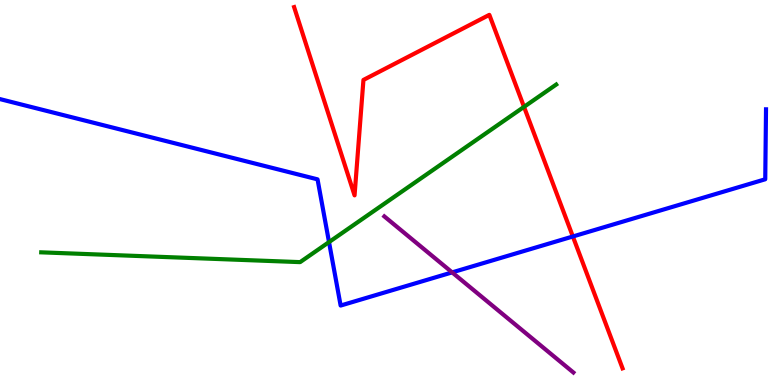[{'lines': ['blue', 'red'], 'intersections': [{'x': 7.39, 'y': 3.86}]}, {'lines': ['green', 'red'], 'intersections': [{'x': 6.76, 'y': 7.22}]}, {'lines': ['purple', 'red'], 'intersections': []}, {'lines': ['blue', 'green'], 'intersections': [{'x': 4.25, 'y': 3.71}]}, {'lines': ['blue', 'purple'], 'intersections': [{'x': 5.83, 'y': 2.92}]}, {'lines': ['green', 'purple'], 'intersections': []}]